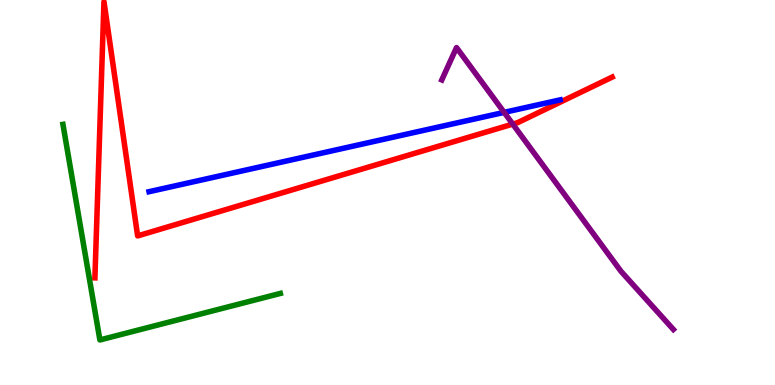[{'lines': ['blue', 'red'], 'intersections': []}, {'lines': ['green', 'red'], 'intersections': []}, {'lines': ['purple', 'red'], 'intersections': [{'x': 6.62, 'y': 6.78}]}, {'lines': ['blue', 'green'], 'intersections': []}, {'lines': ['blue', 'purple'], 'intersections': [{'x': 6.51, 'y': 7.08}]}, {'lines': ['green', 'purple'], 'intersections': []}]